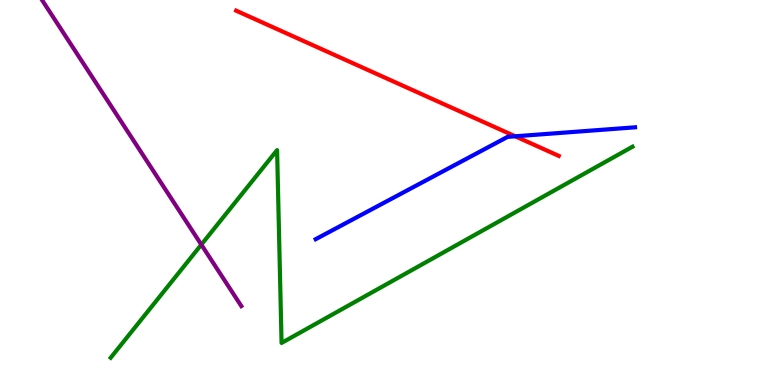[{'lines': ['blue', 'red'], 'intersections': [{'x': 6.65, 'y': 6.46}]}, {'lines': ['green', 'red'], 'intersections': []}, {'lines': ['purple', 'red'], 'intersections': []}, {'lines': ['blue', 'green'], 'intersections': []}, {'lines': ['blue', 'purple'], 'intersections': []}, {'lines': ['green', 'purple'], 'intersections': [{'x': 2.6, 'y': 3.65}]}]